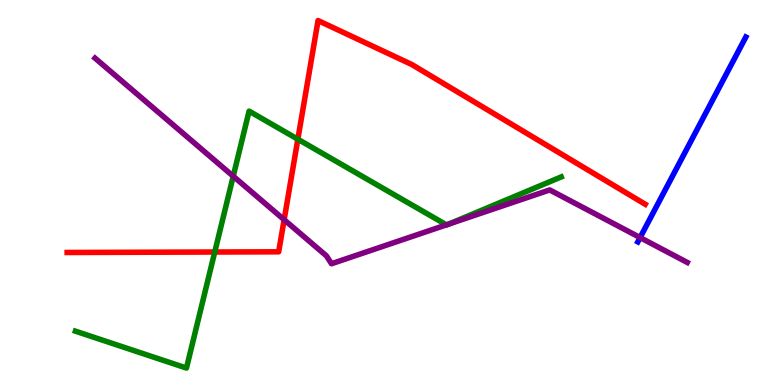[{'lines': ['blue', 'red'], 'intersections': []}, {'lines': ['green', 'red'], 'intersections': [{'x': 2.77, 'y': 3.45}, {'x': 3.84, 'y': 6.38}]}, {'lines': ['purple', 'red'], 'intersections': [{'x': 3.67, 'y': 4.29}]}, {'lines': ['blue', 'green'], 'intersections': []}, {'lines': ['blue', 'purple'], 'intersections': [{'x': 8.26, 'y': 3.83}]}, {'lines': ['green', 'purple'], 'intersections': [{'x': 3.01, 'y': 5.42}, {'x': 5.76, 'y': 4.16}, {'x': 5.79, 'y': 4.18}]}]